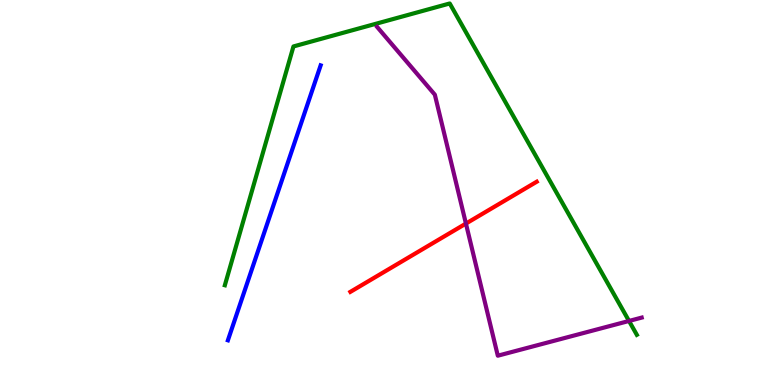[{'lines': ['blue', 'red'], 'intersections': []}, {'lines': ['green', 'red'], 'intersections': []}, {'lines': ['purple', 'red'], 'intersections': [{'x': 6.01, 'y': 4.19}]}, {'lines': ['blue', 'green'], 'intersections': []}, {'lines': ['blue', 'purple'], 'intersections': []}, {'lines': ['green', 'purple'], 'intersections': [{'x': 8.12, 'y': 1.66}]}]